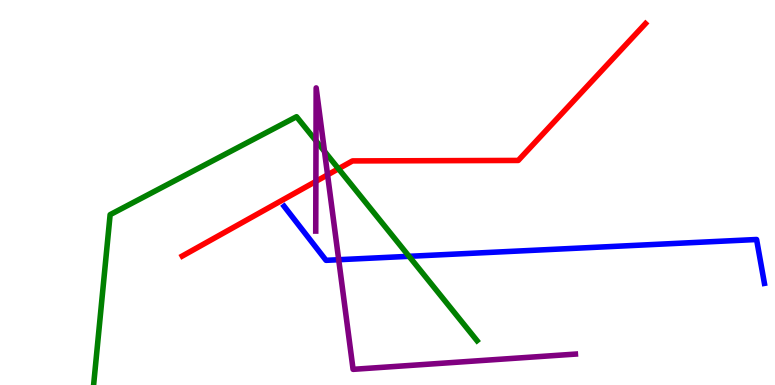[{'lines': ['blue', 'red'], 'intersections': []}, {'lines': ['green', 'red'], 'intersections': [{'x': 4.37, 'y': 5.62}]}, {'lines': ['purple', 'red'], 'intersections': [{'x': 4.08, 'y': 5.29}, {'x': 4.23, 'y': 5.46}]}, {'lines': ['blue', 'green'], 'intersections': [{'x': 5.28, 'y': 3.34}]}, {'lines': ['blue', 'purple'], 'intersections': [{'x': 4.37, 'y': 3.25}]}, {'lines': ['green', 'purple'], 'intersections': [{'x': 4.08, 'y': 6.34}, {'x': 4.19, 'y': 6.07}]}]